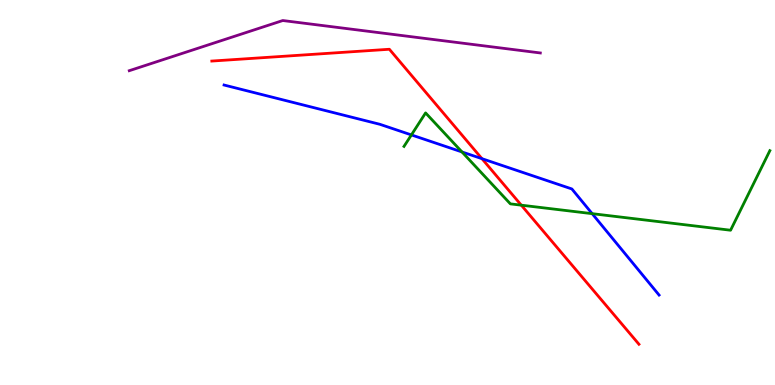[{'lines': ['blue', 'red'], 'intersections': [{'x': 6.22, 'y': 5.88}]}, {'lines': ['green', 'red'], 'intersections': [{'x': 6.73, 'y': 4.67}]}, {'lines': ['purple', 'red'], 'intersections': []}, {'lines': ['blue', 'green'], 'intersections': [{'x': 5.31, 'y': 6.5}, {'x': 5.96, 'y': 6.05}, {'x': 7.64, 'y': 4.45}]}, {'lines': ['blue', 'purple'], 'intersections': []}, {'lines': ['green', 'purple'], 'intersections': []}]